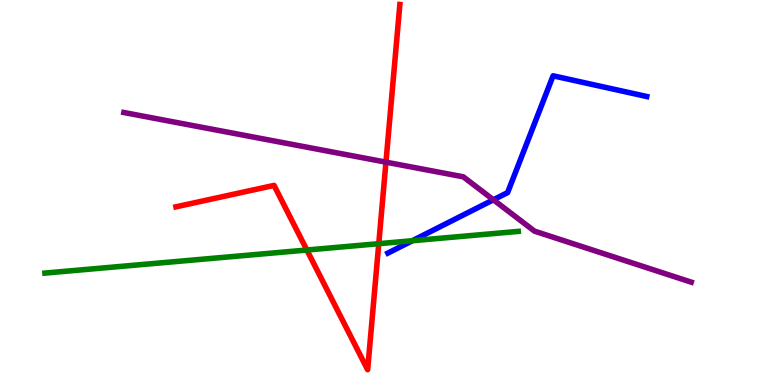[{'lines': ['blue', 'red'], 'intersections': []}, {'lines': ['green', 'red'], 'intersections': [{'x': 3.96, 'y': 3.51}, {'x': 4.89, 'y': 3.67}]}, {'lines': ['purple', 'red'], 'intersections': [{'x': 4.98, 'y': 5.79}]}, {'lines': ['blue', 'green'], 'intersections': [{'x': 5.32, 'y': 3.75}]}, {'lines': ['blue', 'purple'], 'intersections': [{'x': 6.37, 'y': 4.81}]}, {'lines': ['green', 'purple'], 'intersections': []}]